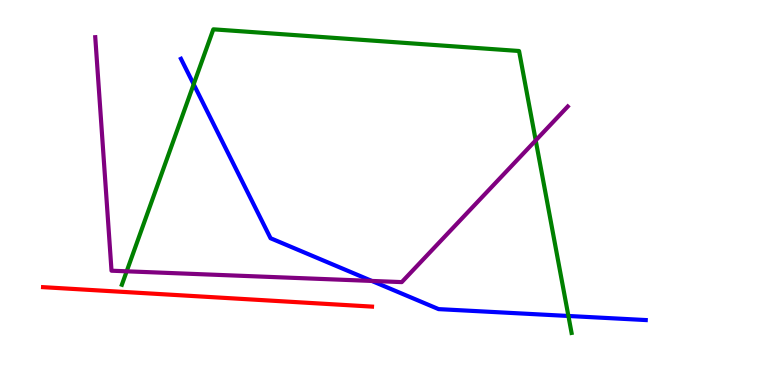[{'lines': ['blue', 'red'], 'intersections': []}, {'lines': ['green', 'red'], 'intersections': []}, {'lines': ['purple', 'red'], 'intersections': []}, {'lines': ['blue', 'green'], 'intersections': [{'x': 2.5, 'y': 7.81}, {'x': 7.33, 'y': 1.79}]}, {'lines': ['blue', 'purple'], 'intersections': [{'x': 4.8, 'y': 2.7}]}, {'lines': ['green', 'purple'], 'intersections': [{'x': 1.63, 'y': 2.95}, {'x': 6.91, 'y': 6.35}]}]